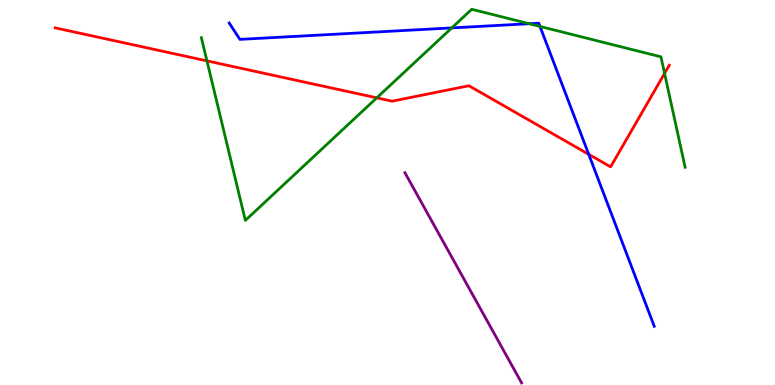[{'lines': ['blue', 'red'], 'intersections': [{'x': 7.6, 'y': 5.99}]}, {'lines': ['green', 'red'], 'intersections': [{'x': 2.67, 'y': 8.42}, {'x': 4.86, 'y': 7.46}, {'x': 8.58, 'y': 8.09}]}, {'lines': ['purple', 'red'], 'intersections': []}, {'lines': ['blue', 'green'], 'intersections': [{'x': 5.83, 'y': 9.28}, {'x': 6.83, 'y': 9.38}, {'x': 6.97, 'y': 9.31}]}, {'lines': ['blue', 'purple'], 'intersections': []}, {'lines': ['green', 'purple'], 'intersections': []}]